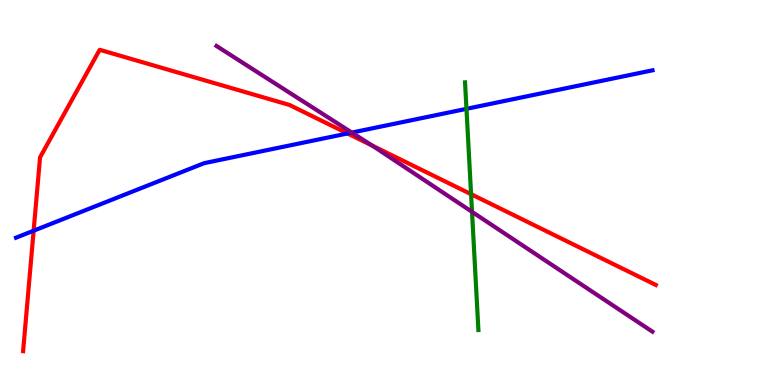[{'lines': ['blue', 'red'], 'intersections': [{'x': 0.434, 'y': 4.01}, {'x': 4.48, 'y': 6.53}]}, {'lines': ['green', 'red'], 'intersections': [{'x': 6.08, 'y': 4.96}]}, {'lines': ['purple', 'red'], 'intersections': [{'x': 4.8, 'y': 6.22}]}, {'lines': ['blue', 'green'], 'intersections': [{'x': 6.02, 'y': 7.17}]}, {'lines': ['blue', 'purple'], 'intersections': [{'x': 4.54, 'y': 6.56}]}, {'lines': ['green', 'purple'], 'intersections': [{'x': 6.09, 'y': 4.5}]}]